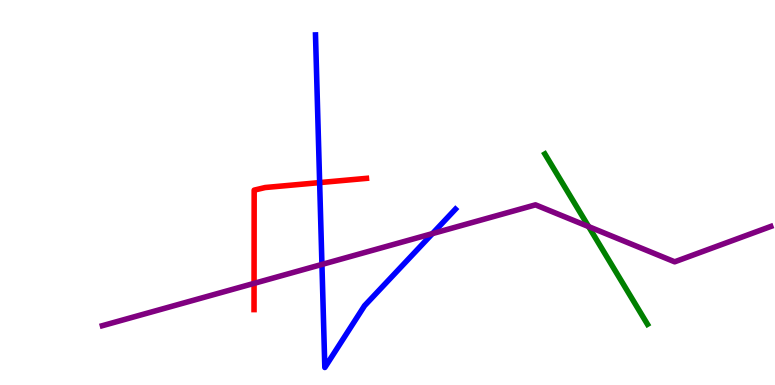[{'lines': ['blue', 'red'], 'intersections': [{'x': 4.12, 'y': 5.26}]}, {'lines': ['green', 'red'], 'intersections': []}, {'lines': ['purple', 'red'], 'intersections': [{'x': 3.28, 'y': 2.64}]}, {'lines': ['blue', 'green'], 'intersections': []}, {'lines': ['blue', 'purple'], 'intersections': [{'x': 4.15, 'y': 3.13}, {'x': 5.58, 'y': 3.93}]}, {'lines': ['green', 'purple'], 'intersections': [{'x': 7.6, 'y': 4.11}]}]